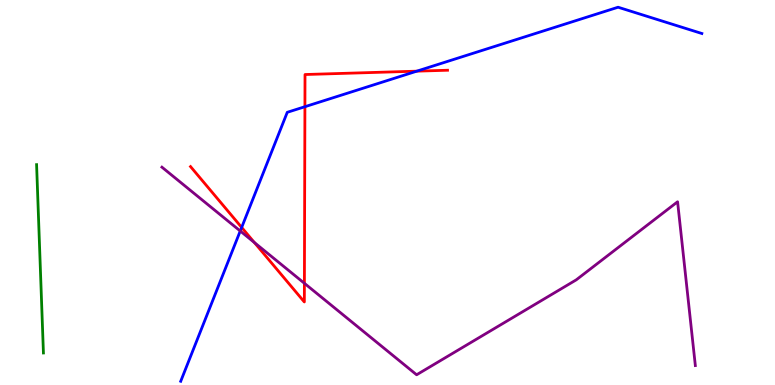[{'lines': ['blue', 'red'], 'intersections': [{'x': 3.12, 'y': 4.09}, {'x': 3.93, 'y': 7.23}, {'x': 5.38, 'y': 8.15}]}, {'lines': ['green', 'red'], 'intersections': []}, {'lines': ['purple', 'red'], 'intersections': [{'x': 3.28, 'y': 3.7}, {'x': 3.93, 'y': 2.64}]}, {'lines': ['blue', 'green'], 'intersections': []}, {'lines': ['blue', 'purple'], 'intersections': [{'x': 3.1, 'y': 4.0}]}, {'lines': ['green', 'purple'], 'intersections': []}]